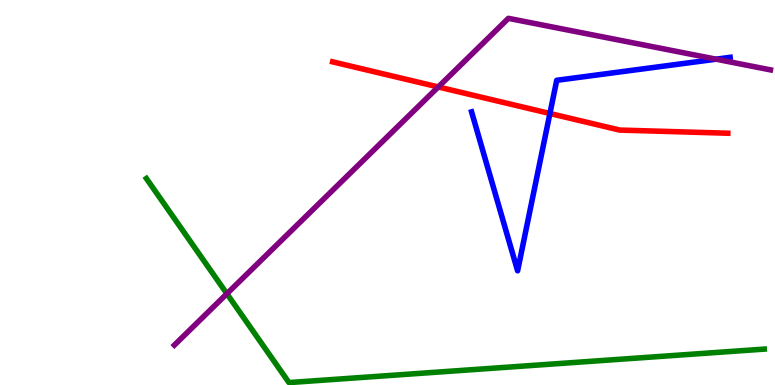[{'lines': ['blue', 'red'], 'intersections': [{'x': 7.1, 'y': 7.05}]}, {'lines': ['green', 'red'], 'intersections': []}, {'lines': ['purple', 'red'], 'intersections': [{'x': 5.66, 'y': 7.74}]}, {'lines': ['blue', 'green'], 'intersections': []}, {'lines': ['blue', 'purple'], 'intersections': [{'x': 9.24, 'y': 8.46}]}, {'lines': ['green', 'purple'], 'intersections': [{'x': 2.93, 'y': 2.37}]}]